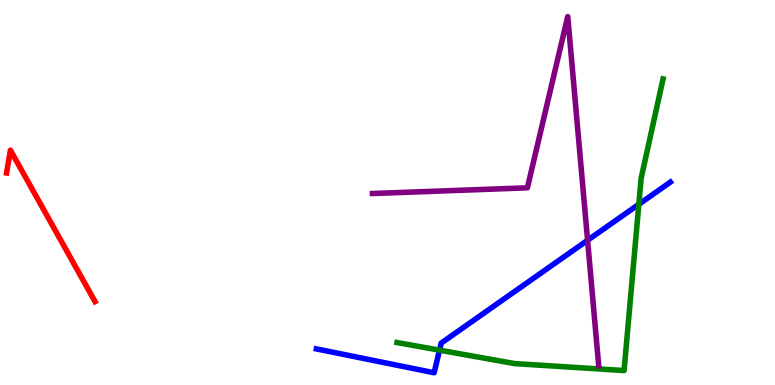[{'lines': ['blue', 'red'], 'intersections': []}, {'lines': ['green', 'red'], 'intersections': []}, {'lines': ['purple', 'red'], 'intersections': []}, {'lines': ['blue', 'green'], 'intersections': [{'x': 5.67, 'y': 0.905}, {'x': 8.24, 'y': 4.69}]}, {'lines': ['blue', 'purple'], 'intersections': [{'x': 7.58, 'y': 3.76}]}, {'lines': ['green', 'purple'], 'intersections': []}]